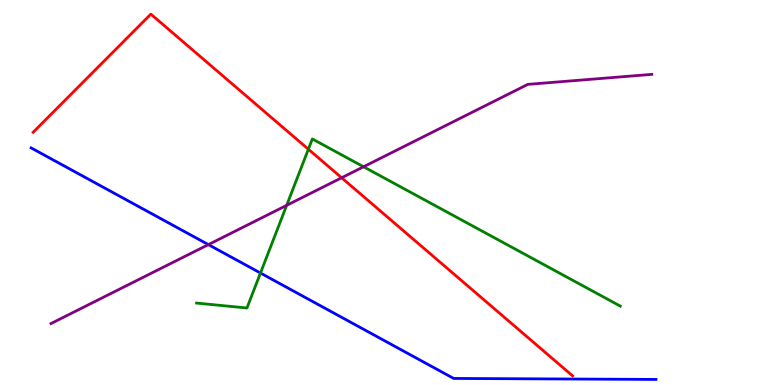[{'lines': ['blue', 'red'], 'intersections': []}, {'lines': ['green', 'red'], 'intersections': [{'x': 3.98, 'y': 6.12}]}, {'lines': ['purple', 'red'], 'intersections': [{'x': 4.41, 'y': 5.38}]}, {'lines': ['blue', 'green'], 'intersections': [{'x': 3.36, 'y': 2.91}]}, {'lines': ['blue', 'purple'], 'intersections': [{'x': 2.69, 'y': 3.65}]}, {'lines': ['green', 'purple'], 'intersections': [{'x': 3.7, 'y': 4.67}, {'x': 4.69, 'y': 5.67}]}]